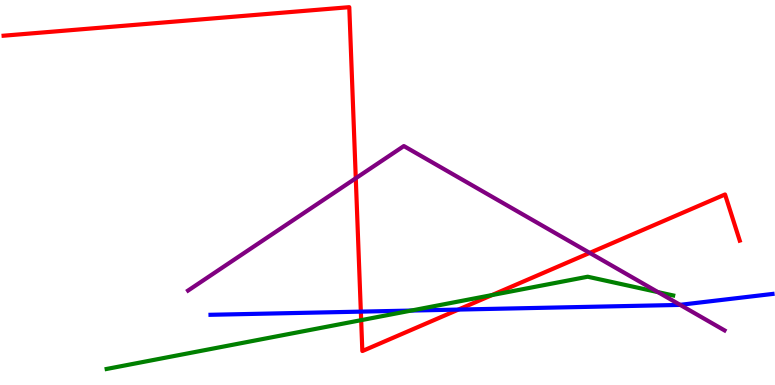[{'lines': ['blue', 'red'], 'intersections': [{'x': 4.66, 'y': 1.91}, {'x': 5.91, 'y': 1.96}]}, {'lines': ['green', 'red'], 'intersections': [{'x': 4.66, 'y': 1.68}, {'x': 6.35, 'y': 2.34}]}, {'lines': ['purple', 'red'], 'intersections': [{'x': 4.59, 'y': 5.37}, {'x': 7.61, 'y': 3.43}]}, {'lines': ['blue', 'green'], 'intersections': [{'x': 5.31, 'y': 1.93}]}, {'lines': ['blue', 'purple'], 'intersections': [{'x': 8.78, 'y': 2.08}]}, {'lines': ['green', 'purple'], 'intersections': [{'x': 8.49, 'y': 2.41}]}]